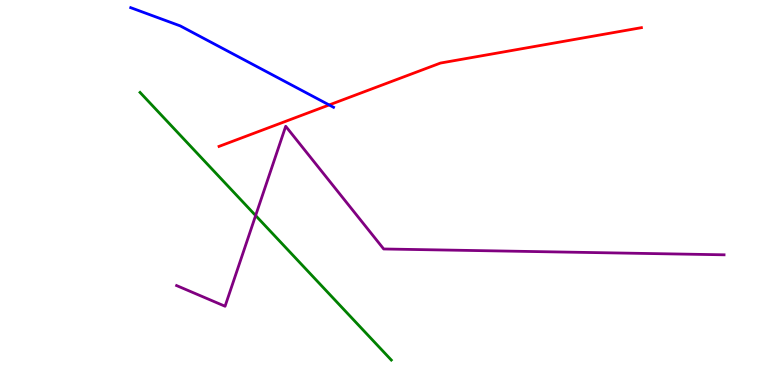[{'lines': ['blue', 'red'], 'intersections': [{'x': 4.25, 'y': 7.27}]}, {'lines': ['green', 'red'], 'intersections': []}, {'lines': ['purple', 'red'], 'intersections': []}, {'lines': ['blue', 'green'], 'intersections': []}, {'lines': ['blue', 'purple'], 'intersections': []}, {'lines': ['green', 'purple'], 'intersections': [{'x': 3.3, 'y': 4.4}]}]